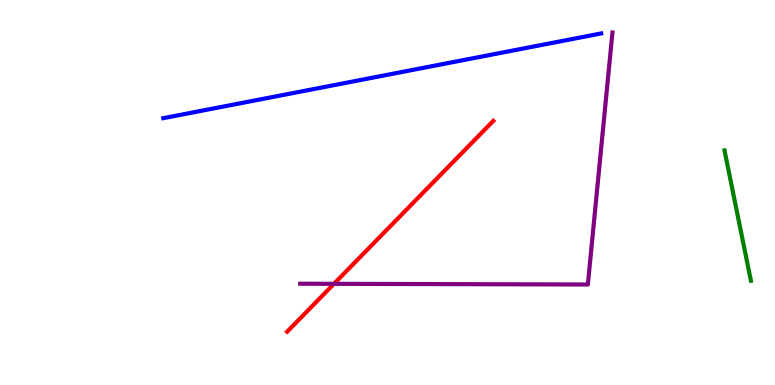[{'lines': ['blue', 'red'], 'intersections': []}, {'lines': ['green', 'red'], 'intersections': []}, {'lines': ['purple', 'red'], 'intersections': [{'x': 4.31, 'y': 2.63}]}, {'lines': ['blue', 'green'], 'intersections': []}, {'lines': ['blue', 'purple'], 'intersections': []}, {'lines': ['green', 'purple'], 'intersections': []}]